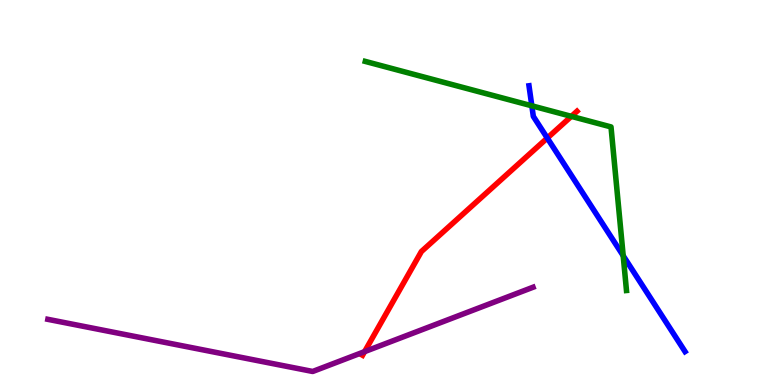[{'lines': ['blue', 'red'], 'intersections': [{'x': 7.06, 'y': 6.41}]}, {'lines': ['green', 'red'], 'intersections': [{'x': 7.37, 'y': 6.98}]}, {'lines': ['purple', 'red'], 'intersections': [{'x': 4.7, 'y': 0.867}]}, {'lines': ['blue', 'green'], 'intersections': [{'x': 6.86, 'y': 7.25}, {'x': 8.04, 'y': 3.36}]}, {'lines': ['blue', 'purple'], 'intersections': []}, {'lines': ['green', 'purple'], 'intersections': []}]